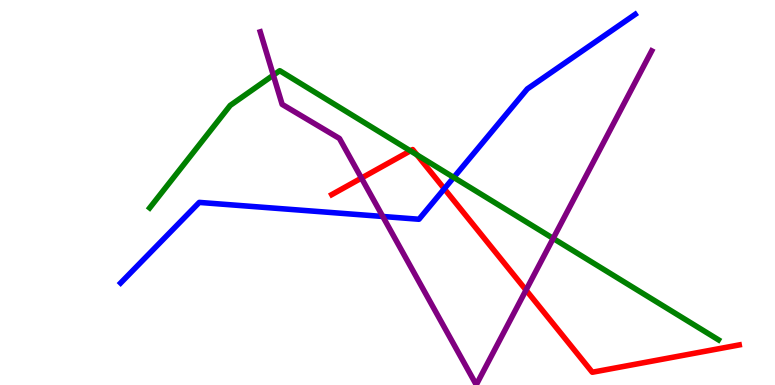[{'lines': ['blue', 'red'], 'intersections': [{'x': 5.73, 'y': 5.1}]}, {'lines': ['green', 'red'], 'intersections': [{'x': 5.3, 'y': 6.08}, {'x': 5.38, 'y': 5.98}]}, {'lines': ['purple', 'red'], 'intersections': [{'x': 4.66, 'y': 5.37}, {'x': 6.79, 'y': 2.47}]}, {'lines': ['blue', 'green'], 'intersections': [{'x': 5.85, 'y': 5.39}]}, {'lines': ['blue', 'purple'], 'intersections': [{'x': 4.94, 'y': 4.38}]}, {'lines': ['green', 'purple'], 'intersections': [{'x': 3.53, 'y': 8.05}, {'x': 7.14, 'y': 3.81}]}]